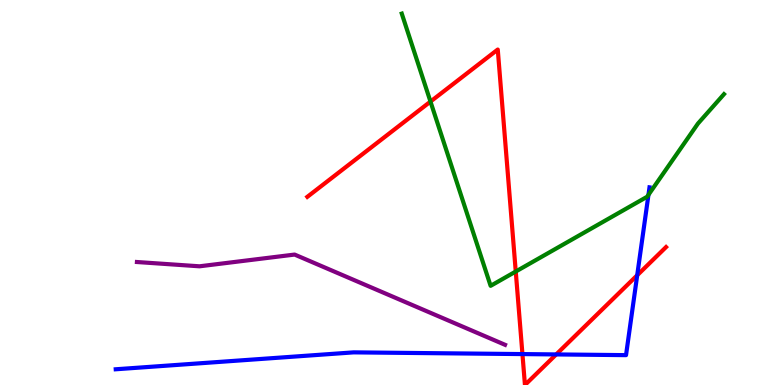[{'lines': ['blue', 'red'], 'intersections': [{'x': 6.74, 'y': 0.803}, {'x': 7.18, 'y': 0.794}, {'x': 8.22, 'y': 2.85}]}, {'lines': ['green', 'red'], 'intersections': [{'x': 5.55, 'y': 7.36}, {'x': 6.65, 'y': 2.95}]}, {'lines': ['purple', 'red'], 'intersections': []}, {'lines': ['blue', 'green'], 'intersections': [{'x': 8.37, 'y': 4.94}]}, {'lines': ['blue', 'purple'], 'intersections': []}, {'lines': ['green', 'purple'], 'intersections': []}]